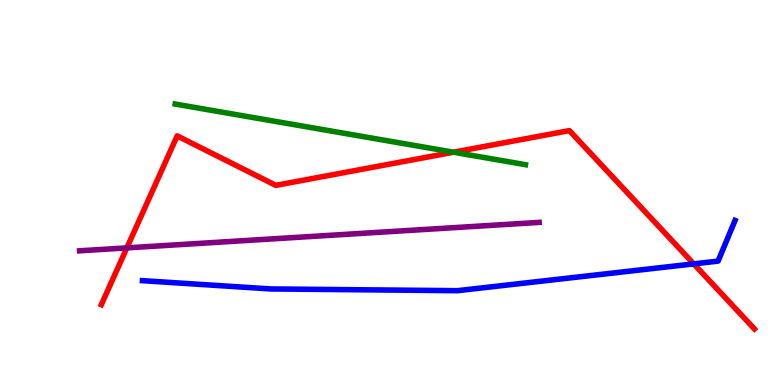[{'lines': ['blue', 'red'], 'intersections': [{'x': 8.95, 'y': 3.15}]}, {'lines': ['green', 'red'], 'intersections': [{'x': 5.85, 'y': 6.05}]}, {'lines': ['purple', 'red'], 'intersections': [{'x': 1.64, 'y': 3.56}]}, {'lines': ['blue', 'green'], 'intersections': []}, {'lines': ['blue', 'purple'], 'intersections': []}, {'lines': ['green', 'purple'], 'intersections': []}]